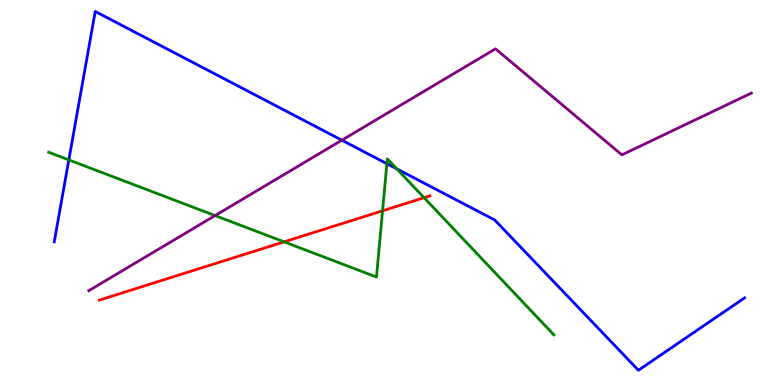[{'lines': ['blue', 'red'], 'intersections': []}, {'lines': ['green', 'red'], 'intersections': [{'x': 3.67, 'y': 3.72}, {'x': 4.94, 'y': 4.52}, {'x': 5.47, 'y': 4.86}]}, {'lines': ['purple', 'red'], 'intersections': []}, {'lines': ['blue', 'green'], 'intersections': [{'x': 0.888, 'y': 5.85}, {'x': 4.99, 'y': 5.75}, {'x': 5.12, 'y': 5.61}]}, {'lines': ['blue', 'purple'], 'intersections': [{'x': 4.41, 'y': 6.36}]}, {'lines': ['green', 'purple'], 'intersections': [{'x': 2.78, 'y': 4.4}]}]